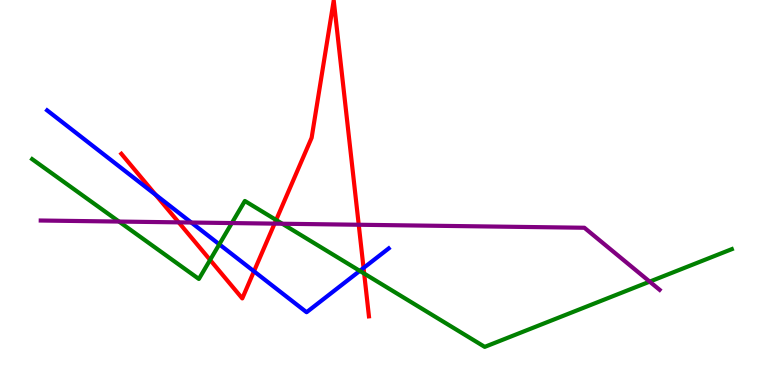[{'lines': ['blue', 'red'], 'intersections': [{'x': 2.01, 'y': 4.94}, {'x': 3.28, 'y': 2.95}, {'x': 4.69, 'y': 3.04}]}, {'lines': ['green', 'red'], 'intersections': [{'x': 2.71, 'y': 3.25}, {'x': 3.56, 'y': 4.29}, {'x': 4.7, 'y': 2.89}]}, {'lines': ['purple', 'red'], 'intersections': [{'x': 2.31, 'y': 4.22}, {'x': 3.54, 'y': 4.19}, {'x': 4.63, 'y': 4.16}]}, {'lines': ['blue', 'green'], 'intersections': [{'x': 2.83, 'y': 3.65}, {'x': 4.64, 'y': 2.96}]}, {'lines': ['blue', 'purple'], 'intersections': [{'x': 2.47, 'y': 4.22}]}, {'lines': ['green', 'purple'], 'intersections': [{'x': 1.54, 'y': 4.25}, {'x': 2.99, 'y': 4.21}, {'x': 3.64, 'y': 4.19}, {'x': 8.38, 'y': 2.68}]}]